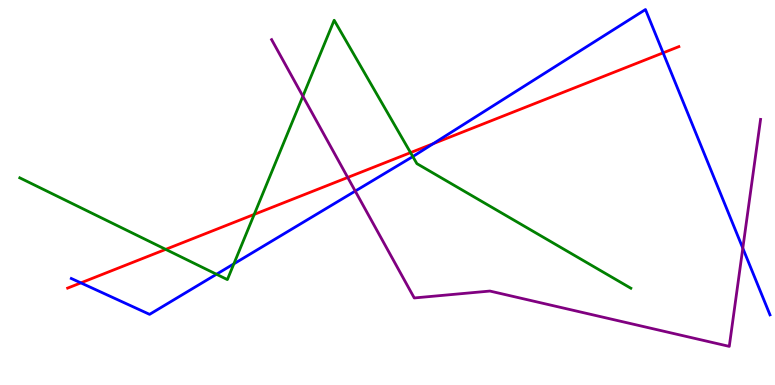[{'lines': ['blue', 'red'], 'intersections': [{'x': 1.04, 'y': 2.65}, {'x': 5.59, 'y': 6.27}, {'x': 8.56, 'y': 8.63}]}, {'lines': ['green', 'red'], 'intersections': [{'x': 2.14, 'y': 3.52}, {'x': 3.28, 'y': 4.43}, {'x': 5.3, 'y': 6.04}]}, {'lines': ['purple', 'red'], 'intersections': [{'x': 4.49, 'y': 5.39}]}, {'lines': ['blue', 'green'], 'intersections': [{'x': 2.79, 'y': 2.88}, {'x': 3.02, 'y': 3.15}, {'x': 5.33, 'y': 5.93}]}, {'lines': ['blue', 'purple'], 'intersections': [{'x': 4.58, 'y': 5.04}, {'x': 9.58, 'y': 3.55}]}, {'lines': ['green', 'purple'], 'intersections': [{'x': 3.91, 'y': 7.5}]}]